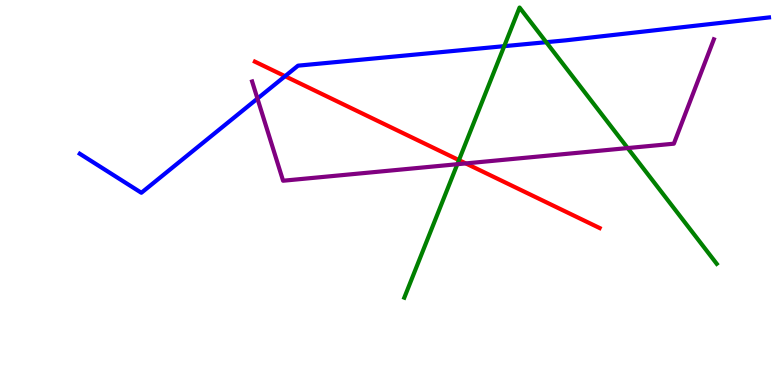[{'lines': ['blue', 'red'], 'intersections': [{'x': 3.68, 'y': 8.02}]}, {'lines': ['green', 'red'], 'intersections': [{'x': 5.92, 'y': 5.84}]}, {'lines': ['purple', 'red'], 'intersections': [{'x': 6.01, 'y': 5.76}]}, {'lines': ['blue', 'green'], 'intersections': [{'x': 6.51, 'y': 8.8}, {'x': 7.05, 'y': 8.9}]}, {'lines': ['blue', 'purple'], 'intersections': [{'x': 3.32, 'y': 7.44}]}, {'lines': ['green', 'purple'], 'intersections': [{'x': 5.9, 'y': 5.73}, {'x': 8.1, 'y': 6.15}]}]